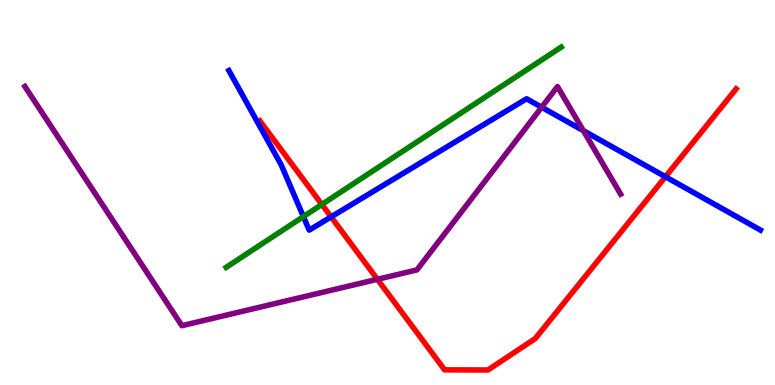[{'lines': ['blue', 'red'], 'intersections': [{'x': 4.27, 'y': 4.37}, {'x': 8.59, 'y': 5.41}]}, {'lines': ['green', 'red'], 'intersections': [{'x': 4.15, 'y': 4.69}]}, {'lines': ['purple', 'red'], 'intersections': [{'x': 4.87, 'y': 2.75}]}, {'lines': ['blue', 'green'], 'intersections': [{'x': 3.91, 'y': 4.37}]}, {'lines': ['blue', 'purple'], 'intersections': [{'x': 6.99, 'y': 7.21}, {'x': 7.53, 'y': 6.61}]}, {'lines': ['green', 'purple'], 'intersections': []}]